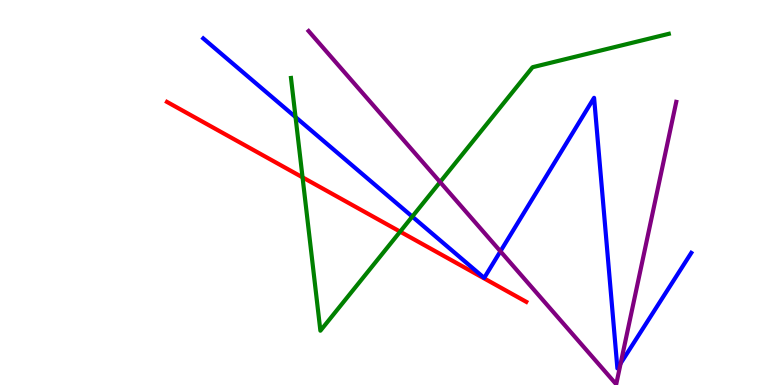[{'lines': ['blue', 'red'], 'intersections': []}, {'lines': ['green', 'red'], 'intersections': [{'x': 3.9, 'y': 5.39}, {'x': 5.16, 'y': 3.98}]}, {'lines': ['purple', 'red'], 'intersections': []}, {'lines': ['blue', 'green'], 'intersections': [{'x': 3.81, 'y': 6.96}, {'x': 5.32, 'y': 4.37}]}, {'lines': ['blue', 'purple'], 'intersections': [{'x': 6.46, 'y': 3.47}, {'x': 8.01, 'y': 0.563}]}, {'lines': ['green', 'purple'], 'intersections': [{'x': 5.68, 'y': 5.27}]}]